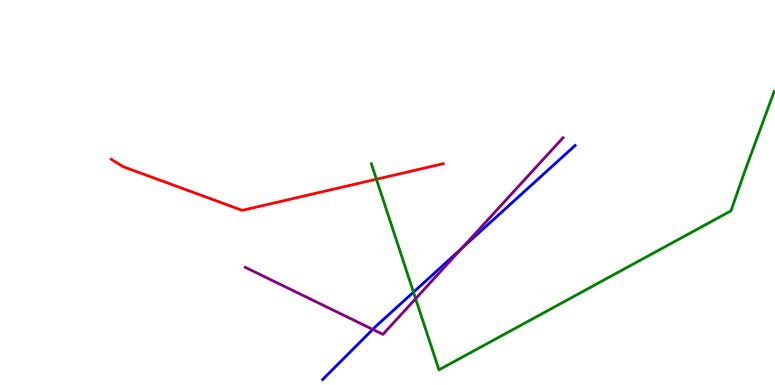[{'lines': ['blue', 'red'], 'intersections': []}, {'lines': ['green', 'red'], 'intersections': [{'x': 4.86, 'y': 5.34}]}, {'lines': ['purple', 'red'], 'intersections': []}, {'lines': ['blue', 'green'], 'intersections': [{'x': 5.34, 'y': 2.41}]}, {'lines': ['blue', 'purple'], 'intersections': [{'x': 4.81, 'y': 1.44}, {'x': 5.96, 'y': 3.55}]}, {'lines': ['green', 'purple'], 'intersections': [{'x': 5.36, 'y': 2.24}]}]